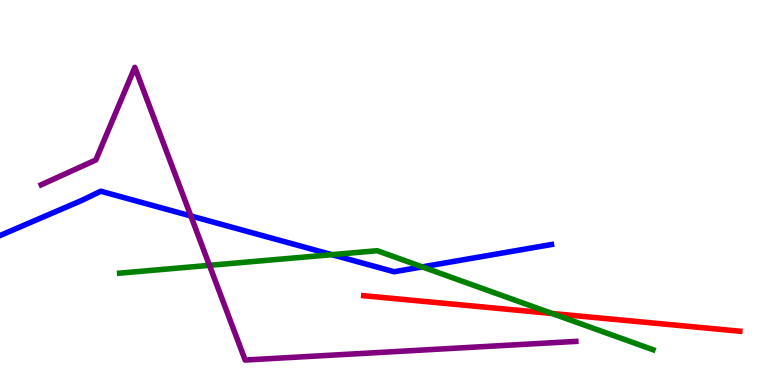[{'lines': ['blue', 'red'], 'intersections': []}, {'lines': ['green', 'red'], 'intersections': [{'x': 7.12, 'y': 1.86}]}, {'lines': ['purple', 'red'], 'intersections': []}, {'lines': ['blue', 'green'], 'intersections': [{'x': 4.28, 'y': 3.39}, {'x': 5.45, 'y': 3.07}]}, {'lines': ['blue', 'purple'], 'intersections': [{'x': 2.46, 'y': 4.39}]}, {'lines': ['green', 'purple'], 'intersections': [{'x': 2.7, 'y': 3.11}]}]